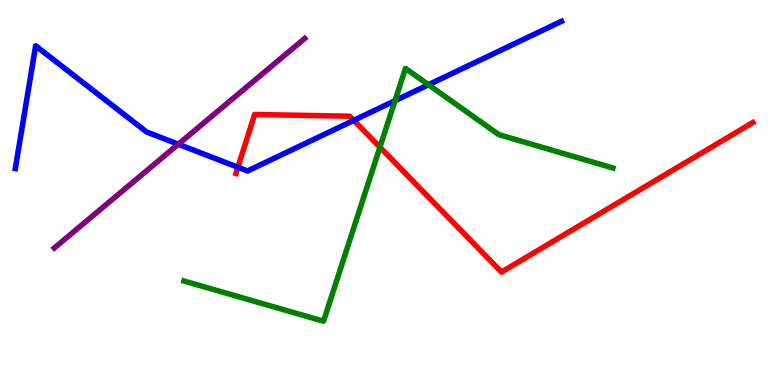[{'lines': ['blue', 'red'], 'intersections': [{'x': 3.07, 'y': 5.66}, {'x': 4.56, 'y': 6.87}]}, {'lines': ['green', 'red'], 'intersections': [{'x': 4.9, 'y': 6.18}]}, {'lines': ['purple', 'red'], 'intersections': []}, {'lines': ['blue', 'green'], 'intersections': [{'x': 5.1, 'y': 7.38}, {'x': 5.53, 'y': 7.8}]}, {'lines': ['blue', 'purple'], 'intersections': [{'x': 2.3, 'y': 6.25}]}, {'lines': ['green', 'purple'], 'intersections': []}]